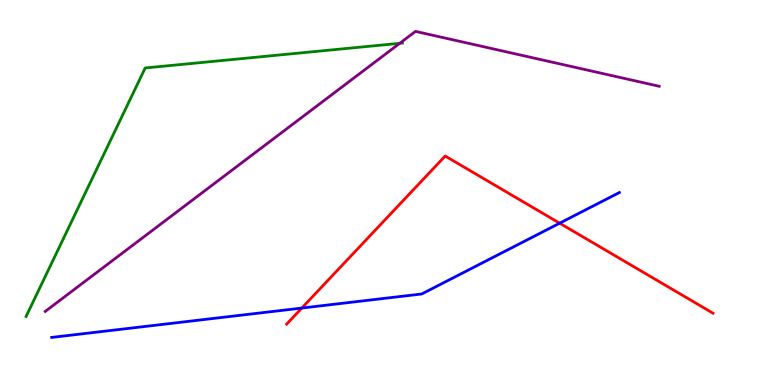[{'lines': ['blue', 'red'], 'intersections': [{'x': 3.89, 'y': 2.0}, {'x': 7.22, 'y': 4.2}]}, {'lines': ['green', 'red'], 'intersections': []}, {'lines': ['purple', 'red'], 'intersections': []}, {'lines': ['blue', 'green'], 'intersections': []}, {'lines': ['blue', 'purple'], 'intersections': []}, {'lines': ['green', 'purple'], 'intersections': [{'x': 5.16, 'y': 8.87}]}]